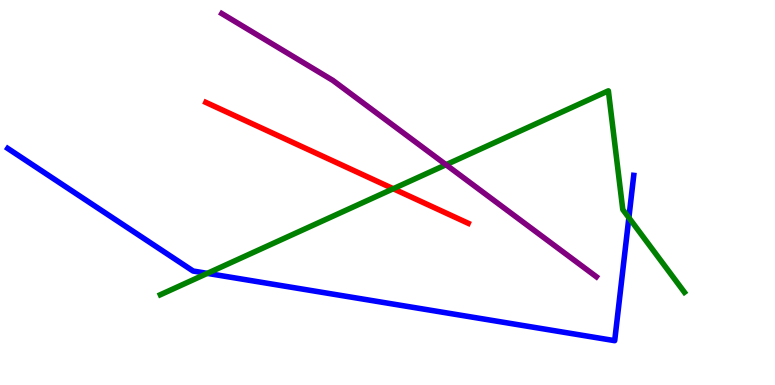[{'lines': ['blue', 'red'], 'intersections': []}, {'lines': ['green', 'red'], 'intersections': [{'x': 5.07, 'y': 5.1}]}, {'lines': ['purple', 'red'], 'intersections': []}, {'lines': ['blue', 'green'], 'intersections': [{'x': 2.67, 'y': 2.9}, {'x': 8.11, 'y': 4.35}]}, {'lines': ['blue', 'purple'], 'intersections': []}, {'lines': ['green', 'purple'], 'intersections': [{'x': 5.76, 'y': 5.72}]}]